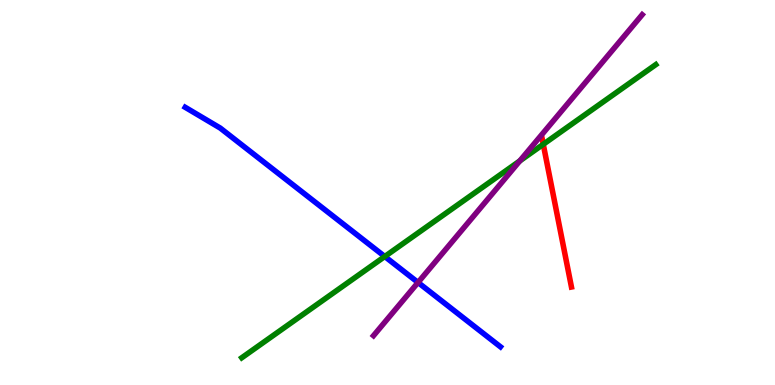[{'lines': ['blue', 'red'], 'intersections': []}, {'lines': ['green', 'red'], 'intersections': [{'x': 7.01, 'y': 6.25}]}, {'lines': ['purple', 'red'], 'intersections': []}, {'lines': ['blue', 'green'], 'intersections': [{'x': 4.96, 'y': 3.34}]}, {'lines': ['blue', 'purple'], 'intersections': [{'x': 5.39, 'y': 2.66}]}, {'lines': ['green', 'purple'], 'intersections': [{'x': 6.71, 'y': 5.82}]}]